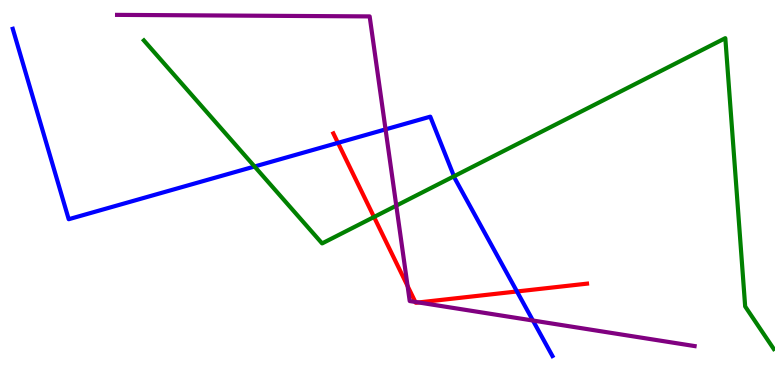[{'lines': ['blue', 'red'], 'intersections': [{'x': 4.36, 'y': 6.29}, {'x': 6.67, 'y': 2.43}]}, {'lines': ['green', 'red'], 'intersections': [{'x': 4.83, 'y': 4.36}]}, {'lines': ['purple', 'red'], 'intersections': [{'x': 5.26, 'y': 2.57}, {'x': 5.36, 'y': 2.16}, {'x': 5.4, 'y': 2.14}]}, {'lines': ['blue', 'green'], 'intersections': [{'x': 3.28, 'y': 5.68}, {'x': 5.86, 'y': 5.42}]}, {'lines': ['blue', 'purple'], 'intersections': [{'x': 4.97, 'y': 6.64}, {'x': 6.88, 'y': 1.67}]}, {'lines': ['green', 'purple'], 'intersections': [{'x': 5.11, 'y': 4.66}]}]